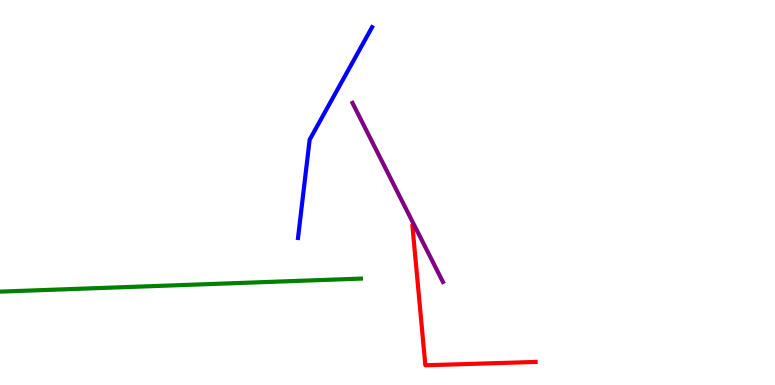[{'lines': ['blue', 'red'], 'intersections': []}, {'lines': ['green', 'red'], 'intersections': []}, {'lines': ['purple', 'red'], 'intersections': []}, {'lines': ['blue', 'green'], 'intersections': []}, {'lines': ['blue', 'purple'], 'intersections': []}, {'lines': ['green', 'purple'], 'intersections': []}]